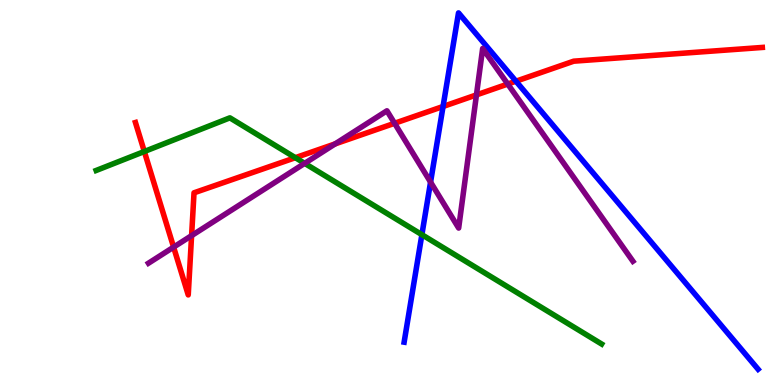[{'lines': ['blue', 'red'], 'intersections': [{'x': 5.72, 'y': 7.23}, {'x': 6.66, 'y': 7.89}]}, {'lines': ['green', 'red'], 'intersections': [{'x': 1.86, 'y': 6.06}, {'x': 3.81, 'y': 5.9}]}, {'lines': ['purple', 'red'], 'intersections': [{'x': 2.24, 'y': 3.58}, {'x': 2.47, 'y': 3.88}, {'x': 4.32, 'y': 6.26}, {'x': 5.09, 'y': 6.8}, {'x': 6.15, 'y': 7.54}, {'x': 6.55, 'y': 7.82}]}, {'lines': ['blue', 'green'], 'intersections': [{'x': 5.44, 'y': 3.9}]}, {'lines': ['blue', 'purple'], 'intersections': [{'x': 5.56, 'y': 5.27}]}, {'lines': ['green', 'purple'], 'intersections': [{'x': 3.93, 'y': 5.76}]}]